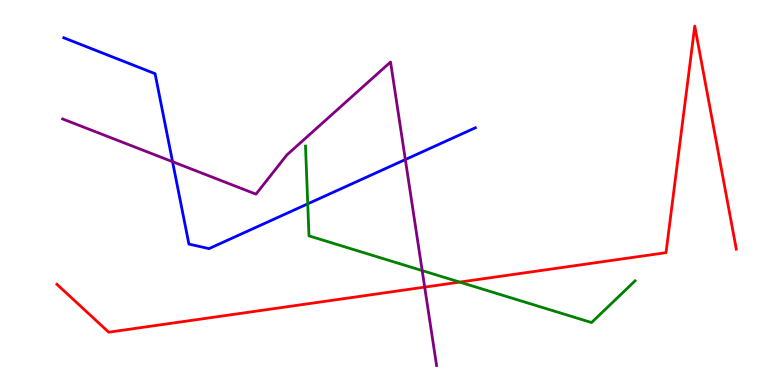[{'lines': ['blue', 'red'], 'intersections': []}, {'lines': ['green', 'red'], 'intersections': [{'x': 5.93, 'y': 2.67}]}, {'lines': ['purple', 'red'], 'intersections': [{'x': 5.48, 'y': 2.54}]}, {'lines': ['blue', 'green'], 'intersections': [{'x': 3.97, 'y': 4.71}]}, {'lines': ['blue', 'purple'], 'intersections': [{'x': 2.23, 'y': 5.8}, {'x': 5.23, 'y': 5.86}]}, {'lines': ['green', 'purple'], 'intersections': [{'x': 5.45, 'y': 2.97}]}]